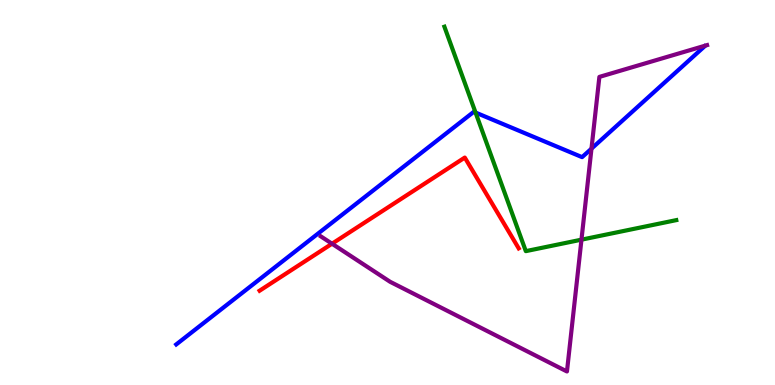[{'lines': ['blue', 'red'], 'intersections': []}, {'lines': ['green', 'red'], 'intersections': []}, {'lines': ['purple', 'red'], 'intersections': [{'x': 4.28, 'y': 3.67}]}, {'lines': ['blue', 'green'], 'intersections': [{'x': 6.14, 'y': 7.08}]}, {'lines': ['blue', 'purple'], 'intersections': [{'x': 7.63, 'y': 6.14}]}, {'lines': ['green', 'purple'], 'intersections': [{'x': 7.5, 'y': 3.77}]}]